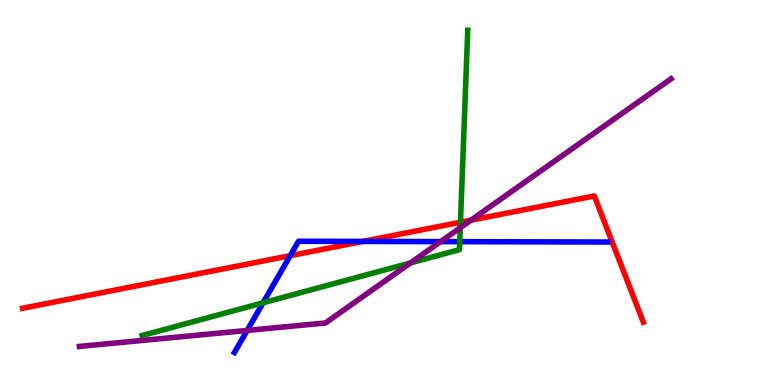[{'lines': ['blue', 'red'], 'intersections': [{'x': 3.74, 'y': 3.36}, {'x': 4.68, 'y': 3.73}]}, {'lines': ['green', 'red'], 'intersections': [{'x': 5.94, 'y': 4.23}]}, {'lines': ['purple', 'red'], 'intersections': [{'x': 6.08, 'y': 4.28}]}, {'lines': ['blue', 'green'], 'intersections': [{'x': 3.39, 'y': 2.13}, {'x': 5.93, 'y': 3.72}]}, {'lines': ['blue', 'purple'], 'intersections': [{'x': 3.19, 'y': 1.42}, {'x': 5.69, 'y': 3.72}]}, {'lines': ['green', 'purple'], 'intersections': [{'x': 5.3, 'y': 3.17}, {'x': 5.94, 'y': 4.08}]}]